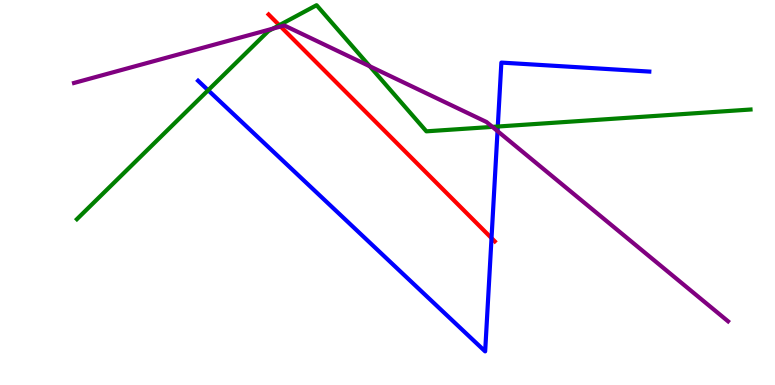[{'lines': ['blue', 'red'], 'intersections': [{'x': 6.34, 'y': 3.82}]}, {'lines': ['green', 'red'], 'intersections': [{'x': 3.6, 'y': 9.35}]}, {'lines': ['purple', 'red'], 'intersections': [{'x': 3.62, 'y': 9.31}]}, {'lines': ['blue', 'green'], 'intersections': [{'x': 2.69, 'y': 7.66}, {'x': 6.42, 'y': 6.71}]}, {'lines': ['blue', 'purple'], 'intersections': [{'x': 6.42, 'y': 6.59}]}, {'lines': ['green', 'purple'], 'intersections': [{'x': 3.52, 'y': 9.26}, {'x': 4.77, 'y': 8.28}, {'x': 6.35, 'y': 6.7}]}]